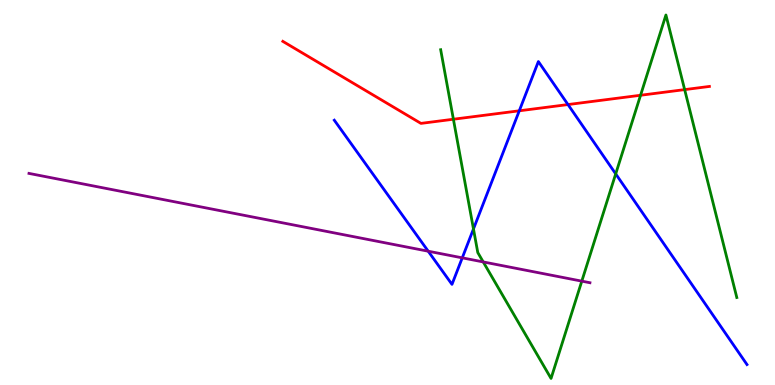[{'lines': ['blue', 'red'], 'intersections': [{'x': 6.7, 'y': 7.12}, {'x': 7.33, 'y': 7.28}]}, {'lines': ['green', 'red'], 'intersections': [{'x': 5.85, 'y': 6.9}, {'x': 8.27, 'y': 7.53}, {'x': 8.83, 'y': 7.67}]}, {'lines': ['purple', 'red'], 'intersections': []}, {'lines': ['blue', 'green'], 'intersections': [{'x': 6.11, 'y': 4.05}, {'x': 7.94, 'y': 5.48}]}, {'lines': ['blue', 'purple'], 'intersections': [{'x': 5.53, 'y': 3.48}, {'x': 5.96, 'y': 3.3}]}, {'lines': ['green', 'purple'], 'intersections': [{'x': 6.24, 'y': 3.2}, {'x': 7.51, 'y': 2.7}]}]